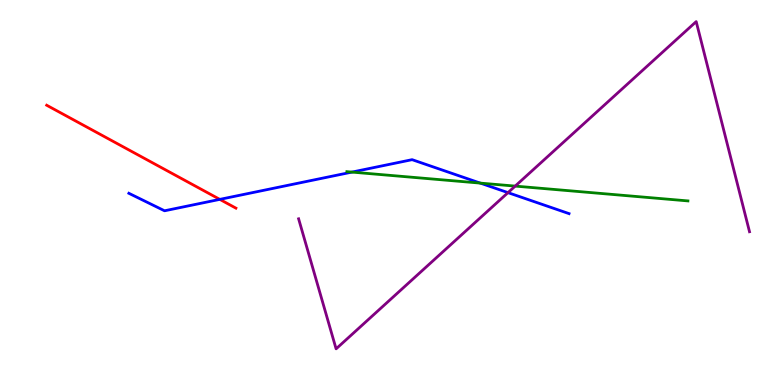[{'lines': ['blue', 'red'], 'intersections': [{'x': 2.84, 'y': 4.82}]}, {'lines': ['green', 'red'], 'intersections': []}, {'lines': ['purple', 'red'], 'intersections': []}, {'lines': ['blue', 'green'], 'intersections': [{'x': 4.54, 'y': 5.53}, {'x': 6.2, 'y': 5.24}]}, {'lines': ['blue', 'purple'], 'intersections': [{'x': 6.55, 'y': 5.0}]}, {'lines': ['green', 'purple'], 'intersections': [{'x': 6.65, 'y': 5.17}]}]